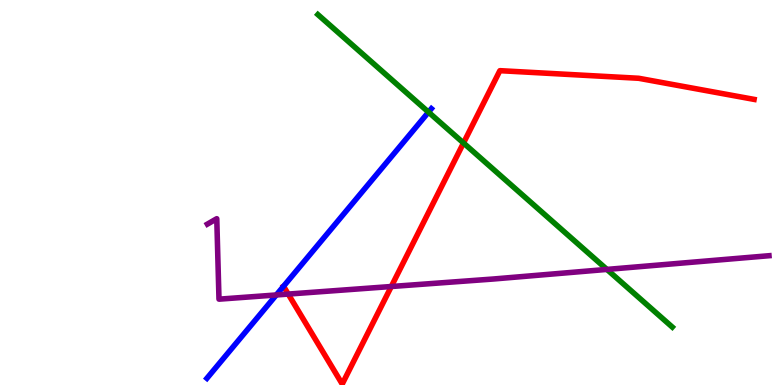[{'lines': ['blue', 'red'], 'intersections': []}, {'lines': ['green', 'red'], 'intersections': [{'x': 5.98, 'y': 6.29}]}, {'lines': ['purple', 'red'], 'intersections': [{'x': 3.72, 'y': 2.36}, {'x': 5.05, 'y': 2.56}]}, {'lines': ['blue', 'green'], 'intersections': [{'x': 5.53, 'y': 7.09}]}, {'lines': ['blue', 'purple'], 'intersections': [{'x': 3.57, 'y': 2.34}]}, {'lines': ['green', 'purple'], 'intersections': [{'x': 7.83, 'y': 3.0}]}]